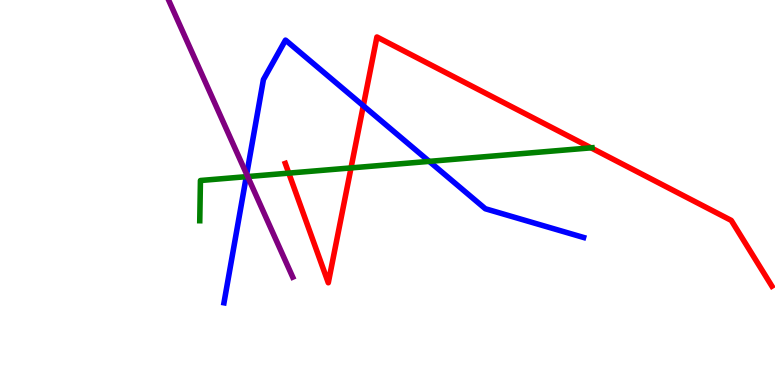[{'lines': ['blue', 'red'], 'intersections': [{'x': 4.69, 'y': 7.25}]}, {'lines': ['green', 'red'], 'intersections': [{'x': 3.73, 'y': 5.5}, {'x': 4.53, 'y': 5.64}, {'x': 7.63, 'y': 6.16}]}, {'lines': ['purple', 'red'], 'intersections': []}, {'lines': ['blue', 'green'], 'intersections': [{'x': 3.18, 'y': 5.41}, {'x': 5.54, 'y': 5.81}]}, {'lines': ['blue', 'purple'], 'intersections': [{'x': 3.18, 'y': 5.47}]}, {'lines': ['green', 'purple'], 'intersections': [{'x': 3.2, 'y': 5.41}]}]